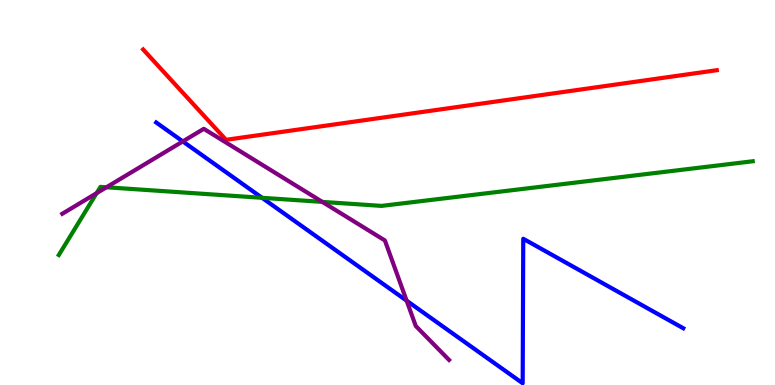[{'lines': ['blue', 'red'], 'intersections': []}, {'lines': ['green', 'red'], 'intersections': []}, {'lines': ['purple', 'red'], 'intersections': []}, {'lines': ['blue', 'green'], 'intersections': [{'x': 3.38, 'y': 4.86}]}, {'lines': ['blue', 'purple'], 'intersections': [{'x': 2.36, 'y': 6.33}, {'x': 5.25, 'y': 2.19}]}, {'lines': ['green', 'purple'], 'intersections': [{'x': 1.25, 'y': 4.98}, {'x': 1.37, 'y': 5.14}, {'x': 4.16, 'y': 4.76}]}]